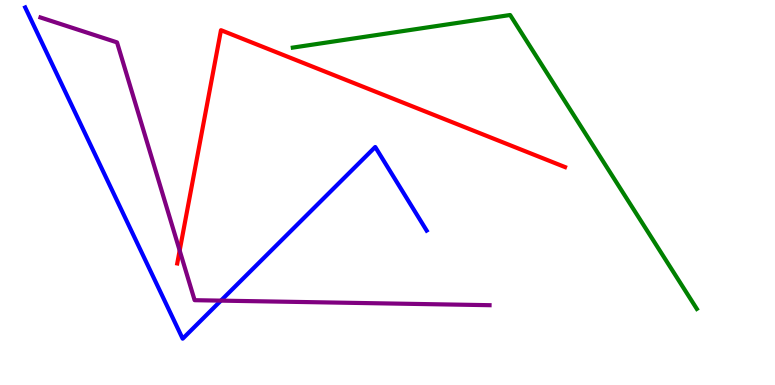[{'lines': ['blue', 'red'], 'intersections': []}, {'lines': ['green', 'red'], 'intersections': []}, {'lines': ['purple', 'red'], 'intersections': [{'x': 2.32, 'y': 3.49}]}, {'lines': ['blue', 'green'], 'intersections': []}, {'lines': ['blue', 'purple'], 'intersections': [{'x': 2.85, 'y': 2.19}]}, {'lines': ['green', 'purple'], 'intersections': []}]